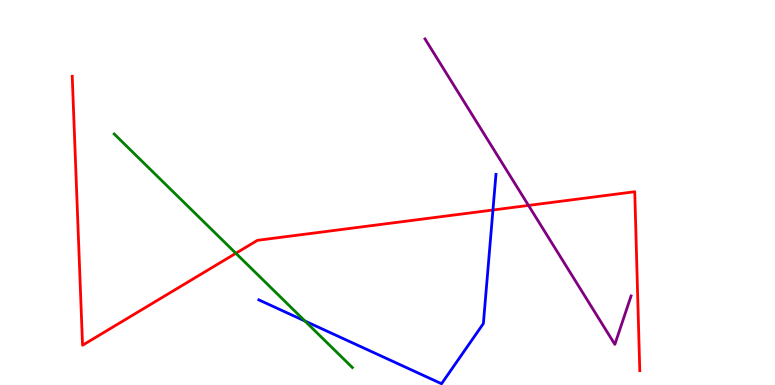[{'lines': ['blue', 'red'], 'intersections': [{'x': 6.36, 'y': 4.55}]}, {'lines': ['green', 'red'], 'intersections': [{'x': 3.04, 'y': 3.42}]}, {'lines': ['purple', 'red'], 'intersections': [{'x': 6.82, 'y': 4.66}]}, {'lines': ['blue', 'green'], 'intersections': [{'x': 3.94, 'y': 1.66}]}, {'lines': ['blue', 'purple'], 'intersections': []}, {'lines': ['green', 'purple'], 'intersections': []}]